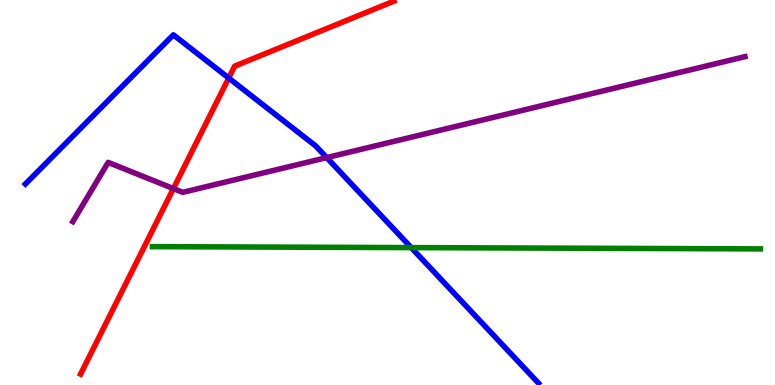[{'lines': ['blue', 'red'], 'intersections': [{'x': 2.95, 'y': 7.97}]}, {'lines': ['green', 'red'], 'intersections': []}, {'lines': ['purple', 'red'], 'intersections': [{'x': 2.24, 'y': 5.1}]}, {'lines': ['blue', 'green'], 'intersections': [{'x': 5.31, 'y': 3.57}]}, {'lines': ['blue', 'purple'], 'intersections': [{'x': 4.22, 'y': 5.91}]}, {'lines': ['green', 'purple'], 'intersections': []}]